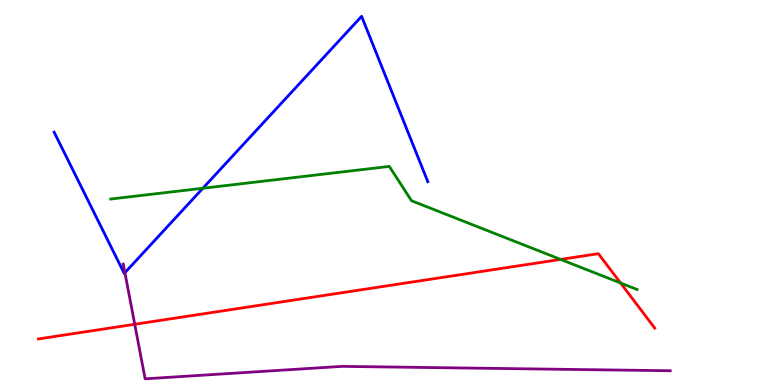[{'lines': ['blue', 'red'], 'intersections': []}, {'lines': ['green', 'red'], 'intersections': [{'x': 7.23, 'y': 3.26}, {'x': 8.01, 'y': 2.65}]}, {'lines': ['purple', 'red'], 'intersections': [{'x': 1.74, 'y': 1.58}]}, {'lines': ['blue', 'green'], 'intersections': [{'x': 2.62, 'y': 5.11}]}, {'lines': ['blue', 'purple'], 'intersections': [{'x': 1.61, 'y': 2.92}]}, {'lines': ['green', 'purple'], 'intersections': []}]